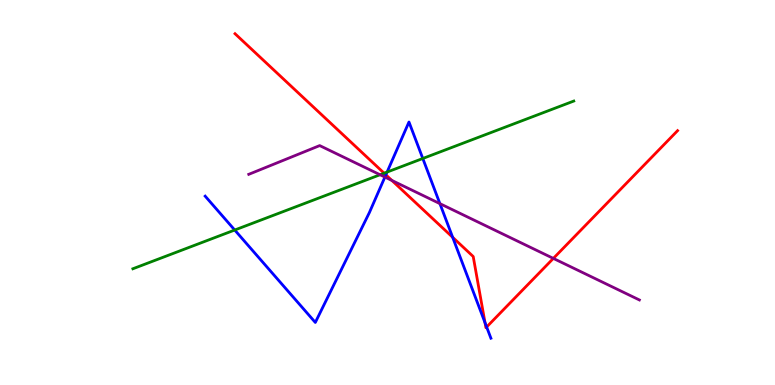[{'lines': ['blue', 'red'], 'intersections': [{'x': 4.98, 'y': 5.46}, {'x': 5.84, 'y': 3.84}, {'x': 6.26, 'y': 1.62}, {'x': 6.28, 'y': 1.51}]}, {'lines': ['green', 'red'], 'intersections': [{'x': 4.96, 'y': 5.5}]}, {'lines': ['purple', 'red'], 'intersections': [{'x': 5.06, 'y': 5.31}, {'x': 7.14, 'y': 3.29}]}, {'lines': ['blue', 'green'], 'intersections': [{'x': 3.03, 'y': 4.03}, {'x': 4.99, 'y': 5.53}, {'x': 5.46, 'y': 5.88}]}, {'lines': ['blue', 'purple'], 'intersections': [{'x': 4.97, 'y': 5.4}, {'x': 5.68, 'y': 4.71}]}, {'lines': ['green', 'purple'], 'intersections': [{'x': 4.9, 'y': 5.46}]}]